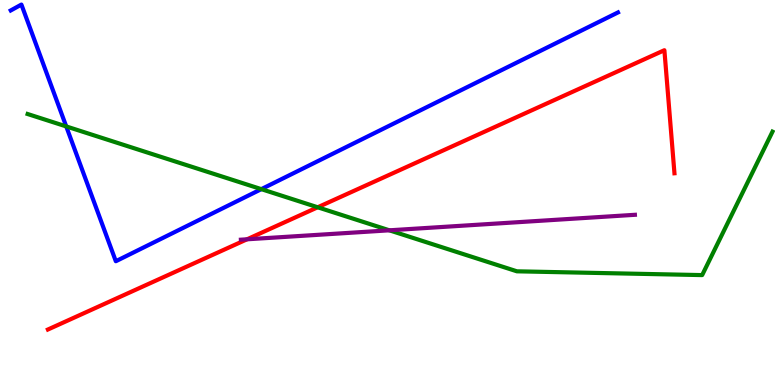[{'lines': ['blue', 'red'], 'intersections': []}, {'lines': ['green', 'red'], 'intersections': [{'x': 4.1, 'y': 4.62}]}, {'lines': ['purple', 'red'], 'intersections': [{'x': 3.19, 'y': 3.78}]}, {'lines': ['blue', 'green'], 'intersections': [{'x': 0.855, 'y': 6.72}, {'x': 3.37, 'y': 5.09}]}, {'lines': ['blue', 'purple'], 'intersections': []}, {'lines': ['green', 'purple'], 'intersections': [{'x': 5.02, 'y': 4.02}]}]